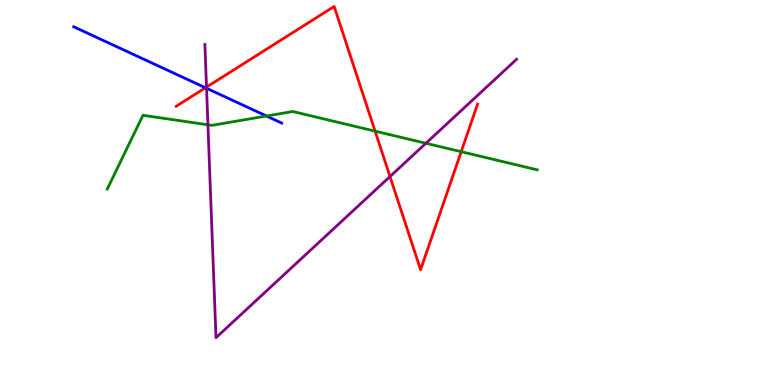[{'lines': ['blue', 'red'], 'intersections': [{'x': 2.65, 'y': 7.72}]}, {'lines': ['green', 'red'], 'intersections': [{'x': 4.84, 'y': 6.59}, {'x': 5.95, 'y': 6.06}]}, {'lines': ['purple', 'red'], 'intersections': [{'x': 2.66, 'y': 7.74}, {'x': 5.03, 'y': 5.41}]}, {'lines': ['blue', 'green'], 'intersections': [{'x': 3.44, 'y': 6.99}]}, {'lines': ['blue', 'purple'], 'intersections': [{'x': 2.67, 'y': 7.71}]}, {'lines': ['green', 'purple'], 'intersections': [{'x': 2.68, 'y': 6.76}, {'x': 5.5, 'y': 6.28}]}]